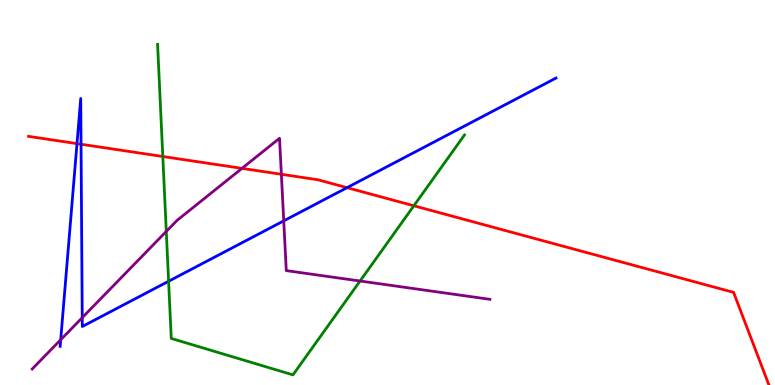[{'lines': ['blue', 'red'], 'intersections': [{'x': 0.993, 'y': 6.27}, {'x': 1.05, 'y': 6.25}, {'x': 4.48, 'y': 5.13}]}, {'lines': ['green', 'red'], 'intersections': [{'x': 2.1, 'y': 5.94}, {'x': 5.34, 'y': 4.66}]}, {'lines': ['purple', 'red'], 'intersections': [{'x': 3.12, 'y': 5.63}, {'x': 3.63, 'y': 5.47}]}, {'lines': ['blue', 'green'], 'intersections': [{'x': 2.18, 'y': 2.69}]}, {'lines': ['blue', 'purple'], 'intersections': [{'x': 0.783, 'y': 1.18}, {'x': 1.06, 'y': 1.75}, {'x': 3.66, 'y': 4.26}]}, {'lines': ['green', 'purple'], 'intersections': [{'x': 2.15, 'y': 3.99}, {'x': 4.65, 'y': 2.7}]}]